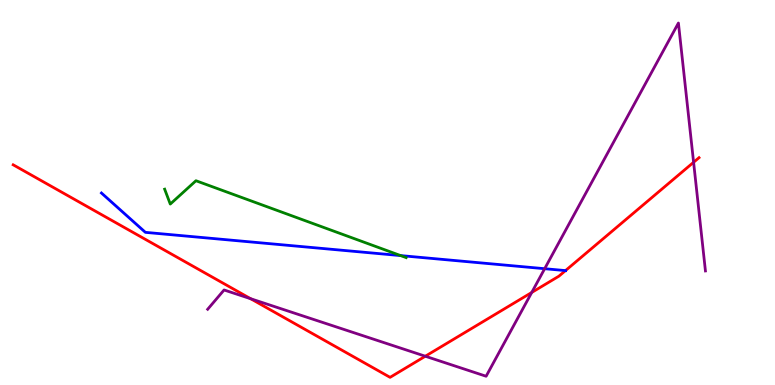[{'lines': ['blue', 'red'], 'intersections': [{'x': 7.3, 'y': 2.97}]}, {'lines': ['green', 'red'], 'intersections': []}, {'lines': ['purple', 'red'], 'intersections': [{'x': 3.23, 'y': 2.24}, {'x': 5.49, 'y': 0.747}, {'x': 6.86, 'y': 2.4}, {'x': 8.95, 'y': 5.78}]}, {'lines': ['blue', 'green'], 'intersections': [{'x': 5.17, 'y': 3.36}]}, {'lines': ['blue', 'purple'], 'intersections': [{'x': 7.03, 'y': 3.02}]}, {'lines': ['green', 'purple'], 'intersections': []}]